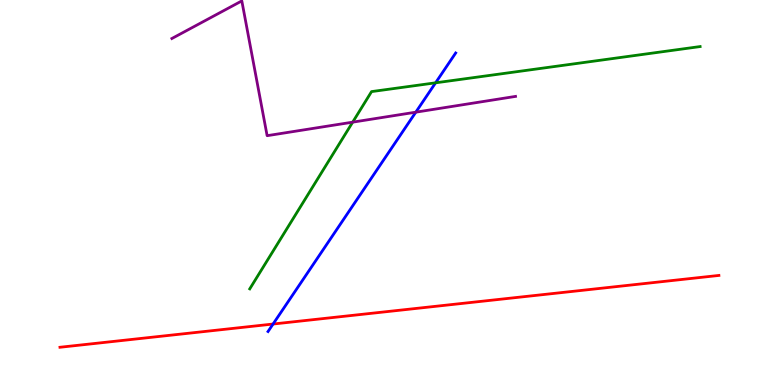[{'lines': ['blue', 'red'], 'intersections': [{'x': 3.52, 'y': 1.58}]}, {'lines': ['green', 'red'], 'intersections': []}, {'lines': ['purple', 'red'], 'intersections': []}, {'lines': ['blue', 'green'], 'intersections': [{'x': 5.62, 'y': 7.85}]}, {'lines': ['blue', 'purple'], 'intersections': [{'x': 5.37, 'y': 7.09}]}, {'lines': ['green', 'purple'], 'intersections': [{'x': 4.55, 'y': 6.83}]}]